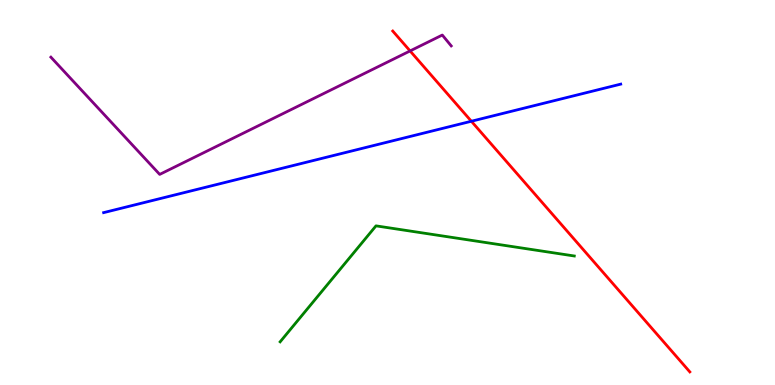[{'lines': ['blue', 'red'], 'intersections': [{'x': 6.08, 'y': 6.85}]}, {'lines': ['green', 'red'], 'intersections': []}, {'lines': ['purple', 'red'], 'intersections': [{'x': 5.29, 'y': 8.68}]}, {'lines': ['blue', 'green'], 'intersections': []}, {'lines': ['blue', 'purple'], 'intersections': []}, {'lines': ['green', 'purple'], 'intersections': []}]